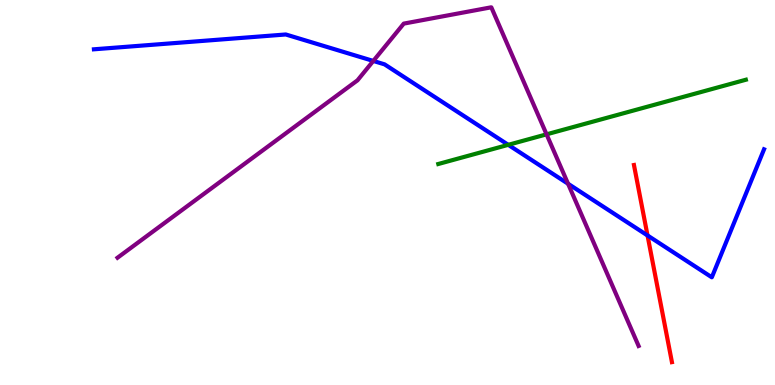[{'lines': ['blue', 'red'], 'intersections': [{'x': 8.36, 'y': 3.88}]}, {'lines': ['green', 'red'], 'intersections': []}, {'lines': ['purple', 'red'], 'intersections': []}, {'lines': ['blue', 'green'], 'intersections': [{'x': 6.56, 'y': 6.24}]}, {'lines': ['blue', 'purple'], 'intersections': [{'x': 4.82, 'y': 8.42}, {'x': 7.33, 'y': 5.23}]}, {'lines': ['green', 'purple'], 'intersections': [{'x': 7.05, 'y': 6.51}]}]